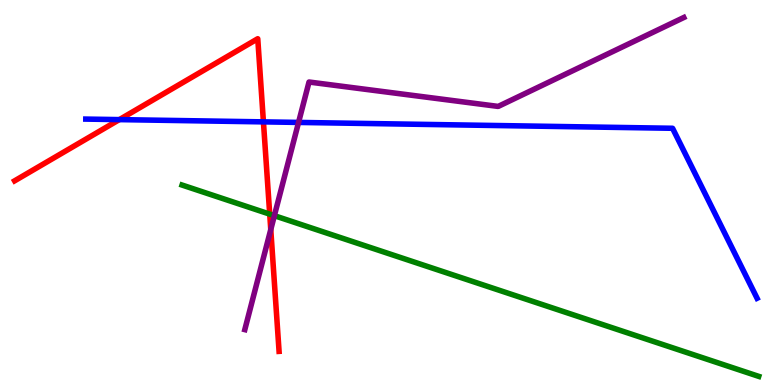[{'lines': ['blue', 'red'], 'intersections': [{'x': 1.54, 'y': 6.89}, {'x': 3.4, 'y': 6.83}]}, {'lines': ['green', 'red'], 'intersections': [{'x': 3.48, 'y': 4.44}]}, {'lines': ['purple', 'red'], 'intersections': [{'x': 3.49, 'y': 4.04}]}, {'lines': ['blue', 'green'], 'intersections': []}, {'lines': ['blue', 'purple'], 'intersections': [{'x': 3.85, 'y': 6.82}]}, {'lines': ['green', 'purple'], 'intersections': [{'x': 3.54, 'y': 4.4}]}]